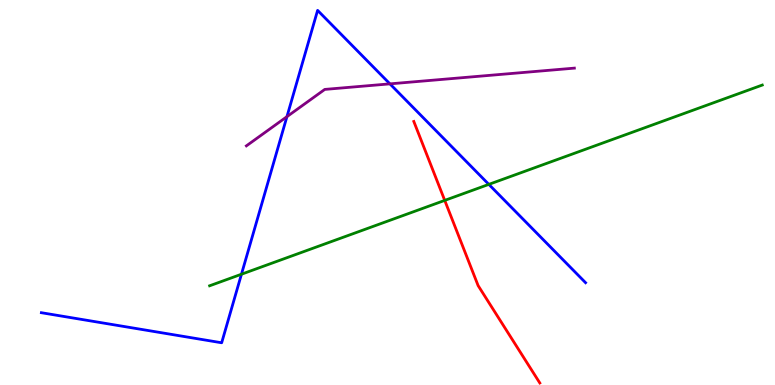[{'lines': ['blue', 'red'], 'intersections': []}, {'lines': ['green', 'red'], 'intersections': [{'x': 5.74, 'y': 4.8}]}, {'lines': ['purple', 'red'], 'intersections': []}, {'lines': ['blue', 'green'], 'intersections': [{'x': 3.12, 'y': 2.88}, {'x': 6.31, 'y': 5.21}]}, {'lines': ['blue', 'purple'], 'intersections': [{'x': 3.7, 'y': 6.97}, {'x': 5.03, 'y': 7.82}]}, {'lines': ['green', 'purple'], 'intersections': []}]